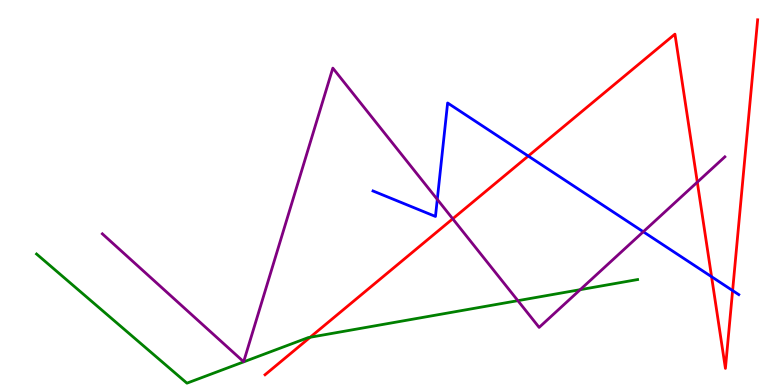[{'lines': ['blue', 'red'], 'intersections': [{'x': 6.82, 'y': 5.95}, {'x': 9.18, 'y': 2.81}, {'x': 9.45, 'y': 2.45}]}, {'lines': ['green', 'red'], 'intersections': [{'x': 4.0, 'y': 1.24}]}, {'lines': ['purple', 'red'], 'intersections': [{'x': 5.84, 'y': 4.32}, {'x': 9.0, 'y': 5.27}]}, {'lines': ['blue', 'green'], 'intersections': []}, {'lines': ['blue', 'purple'], 'intersections': [{'x': 5.64, 'y': 4.82}, {'x': 8.3, 'y': 3.98}]}, {'lines': ['green', 'purple'], 'intersections': [{'x': 6.68, 'y': 2.19}, {'x': 7.49, 'y': 2.48}]}]